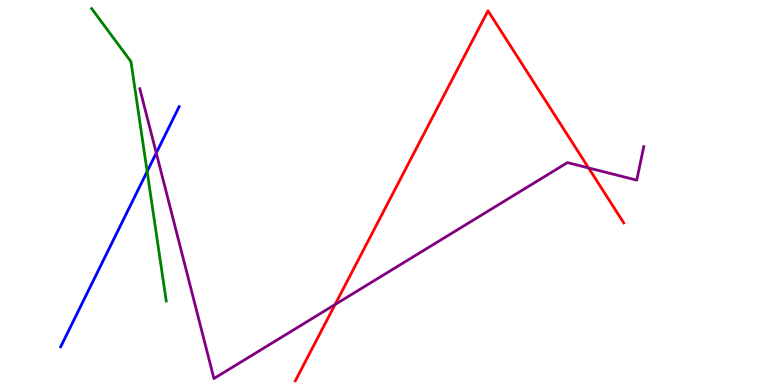[{'lines': ['blue', 'red'], 'intersections': []}, {'lines': ['green', 'red'], 'intersections': []}, {'lines': ['purple', 'red'], 'intersections': [{'x': 4.32, 'y': 2.09}, {'x': 7.59, 'y': 5.64}]}, {'lines': ['blue', 'green'], 'intersections': [{'x': 1.9, 'y': 5.55}]}, {'lines': ['blue', 'purple'], 'intersections': [{'x': 2.02, 'y': 6.03}]}, {'lines': ['green', 'purple'], 'intersections': []}]